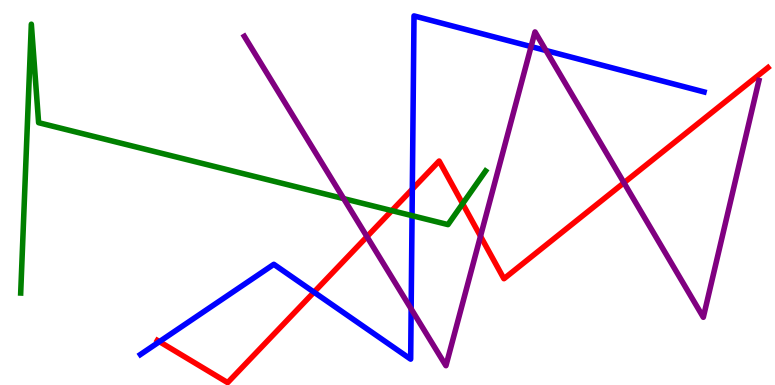[{'lines': ['blue', 'red'], 'intersections': [{'x': 2.06, 'y': 1.13}, {'x': 4.05, 'y': 2.41}, {'x': 5.32, 'y': 5.09}]}, {'lines': ['green', 'red'], 'intersections': [{'x': 5.06, 'y': 4.53}, {'x': 5.97, 'y': 4.71}]}, {'lines': ['purple', 'red'], 'intersections': [{'x': 4.73, 'y': 3.85}, {'x': 6.2, 'y': 3.87}, {'x': 8.05, 'y': 5.25}]}, {'lines': ['blue', 'green'], 'intersections': [{'x': 5.32, 'y': 4.4}]}, {'lines': ['blue', 'purple'], 'intersections': [{'x': 5.31, 'y': 1.98}, {'x': 6.85, 'y': 8.79}, {'x': 7.04, 'y': 8.69}]}, {'lines': ['green', 'purple'], 'intersections': [{'x': 4.43, 'y': 4.84}]}]